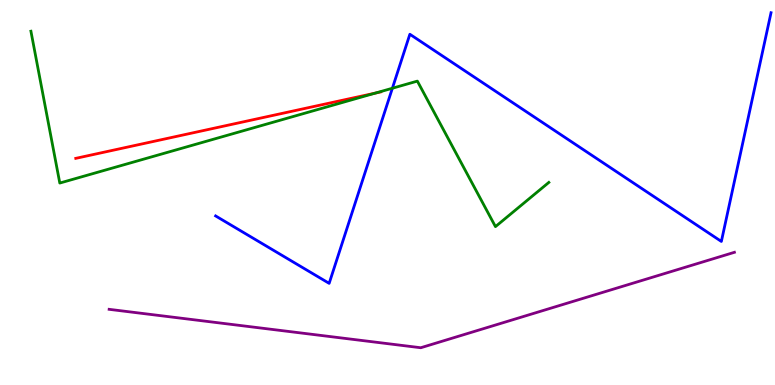[{'lines': ['blue', 'red'], 'intersections': []}, {'lines': ['green', 'red'], 'intersections': [{'x': 4.84, 'y': 7.58}]}, {'lines': ['purple', 'red'], 'intersections': []}, {'lines': ['blue', 'green'], 'intersections': [{'x': 5.06, 'y': 7.71}]}, {'lines': ['blue', 'purple'], 'intersections': []}, {'lines': ['green', 'purple'], 'intersections': []}]